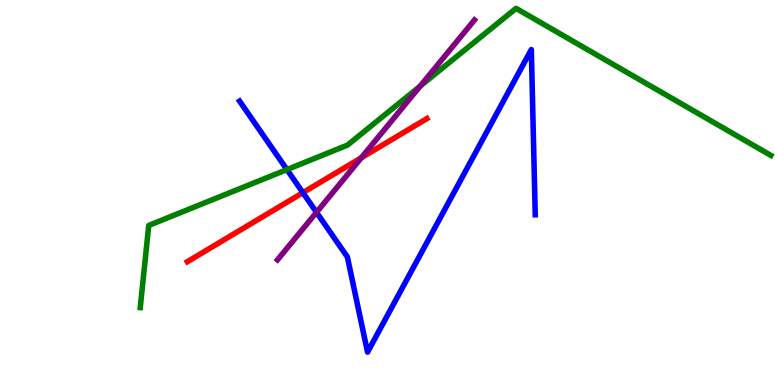[{'lines': ['blue', 'red'], 'intersections': [{'x': 3.91, 'y': 5.0}]}, {'lines': ['green', 'red'], 'intersections': []}, {'lines': ['purple', 'red'], 'intersections': [{'x': 4.66, 'y': 5.9}]}, {'lines': ['blue', 'green'], 'intersections': [{'x': 3.7, 'y': 5.6}]}, {'lines': ['blue', 'purple'], 'intersections': [{'x': 4.08, 'y': 4.48}]}, {'lines': ['green', 'purple'], 'intersections': [{'x': 5.42, 'y': 7.76}]}]